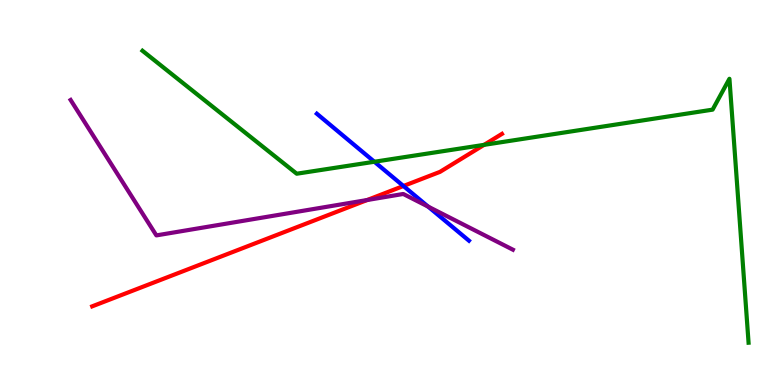[{'lines': ['blue', 'red'], 'intersections': [{'x': 5.21, 'y': 5.17}]}, {'lines': ['green', 'red'], 'intersections': [{'x': 6.25, 'y': 6.24}]}, {'lines': ['purple', 'red'], 'intersections': [{'x': 4.74, 'y': 4.8}]}, {'lines': ['blue', 'green'], 'intersections': [{'x': 4.83, 'y': 5.8}]}, {'lines': ['blue', 'purple'], 'intersections': [{'x': 5.52, 'y': 4.63}]}, {'lines': ['green', 'purple'], 'intersections': []}]